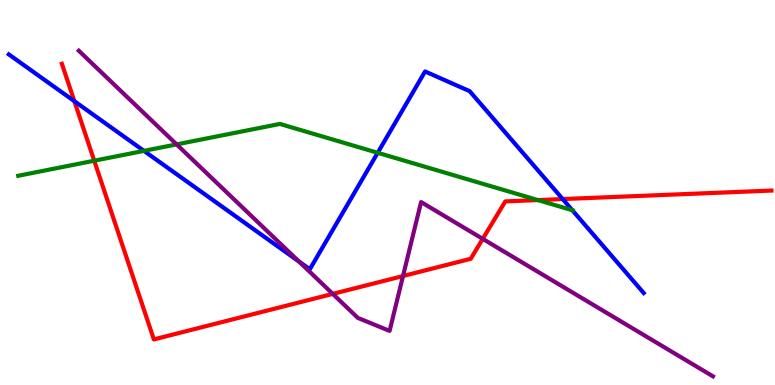[{'lines': ['blue', 'red'], 'intersections': [{'x': 0.96, 'y': 7.37}, {'x': 7.26, 'y': 4.83}]}, {'lines': ['green', 'red'], 'intersections': [{'x': 1.22, 'y': 5.83}, {'x': 6.94, 'y': 4.8}]}, {'lines': ['purple', 'red'], 'intersections': [{'x': 4.29, 'y': 2.37}, {'x': 5.2, 'y': 2.83}, {'x': 6.23, 'y': 3.8}]}, {'lines': ['blue', 'green'], 'intersections': [{'x': 1.86, 'y': 6.08}, {'x': 4.87, 'y': 6.03}, {'x': 7.38, 'y': 4.54}]}, {'lines': ['blue', 'purple'], 'intersections': [{'x': 3.86, 'y': 3.21}]}, {'lines': ['green', 'purple'], 'intersections': [{'x': 2.28, 'y': 6.25}]}]